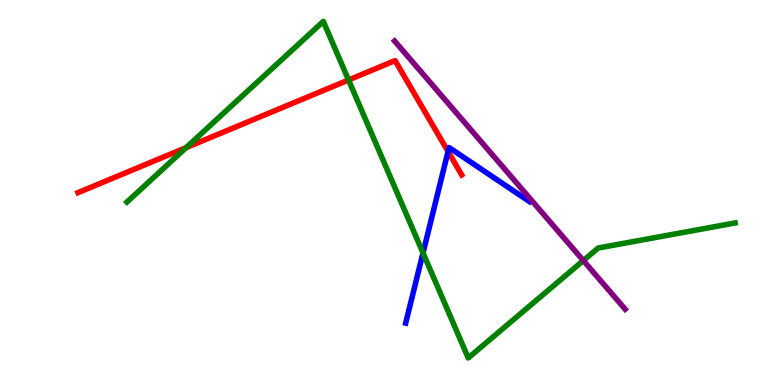[{'lines': ['blue', 'red'], 'intersections': [{'x': 5.78, 'y': 6.07}]}, {'lines': ['green', 'red'], 'intersections': [{'x': 2.4, 'y': 6.17}, {'x': 4.5, 'y': 7.92}]}, {'lines': ['purple', 'red'], 'intersections': []}, {'lines': ['blue', 'green'], 'intersections': [{'x': 5.46, 'y': 3.43}]}, {'lines': ['blue', 'purple'], 'intersections': []}, {'lines': ['green', 'purple'], 'intersections': [{'x': 7.53, 'y': 3.23}]}]